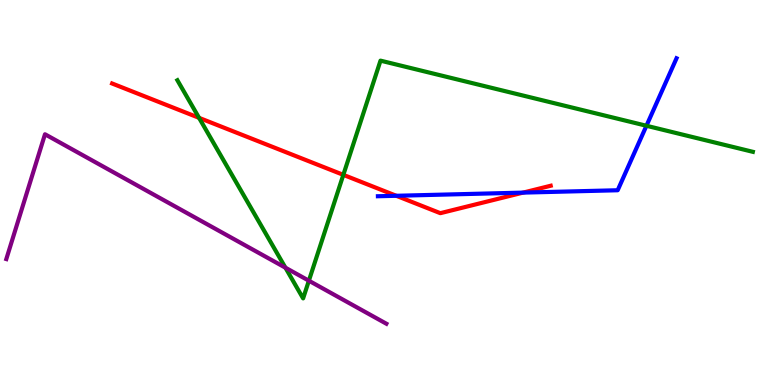[{'lines': ['blue', 'red'], 'intersections': [{'x': 5.11, 'y': 4.91}, {'x': 6.75, 'y': 5.0}]}, {'lines': ['green', 'red'], 'intersections': [{'x': 2.57, 'y': 6.94}, {'x': 4.43, 'y': 5.46}]}, {'lines': ['purple', 'red'], 'intersections': []}, {'lines': ['blue', 'green'], 'intersections': [{'x': 8.34, 'y': 6.73}]}, {'lines': ['blue', 'purple'], 'intersections': []}, {'lines': ['green', 'purple'], 'intersections': [{'x': 3.68, 'y': 3.05}, {'x': 3.99, 'y': 2.71}]}]